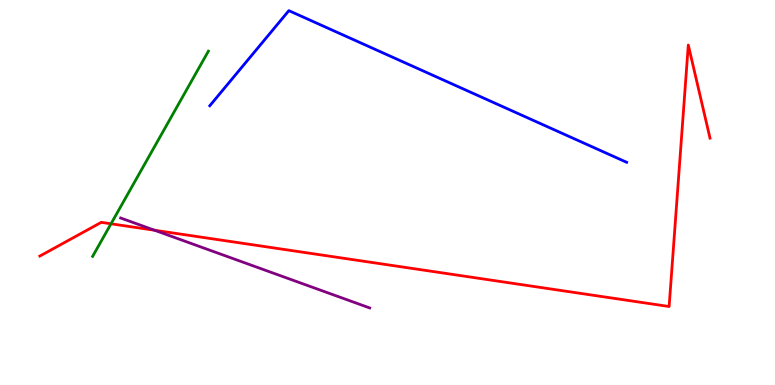[{'lines': ['blue', 'red'], 'intersections': []}, {'lines': ['green', 'red'], 'intersections': [{'x': 1.43, 'y': 4.19}]}, {'lines': ['purple', 'red'], 'intersections': [{'x': 1.99, 'y': 4.02}]}, {'lines': ['blue', 'green'], 'intersections': []}, {'lines': ['blue', 'purple'], 'intersections': []}, {'lines': ['green', 'purple'], 'intersections': []}]